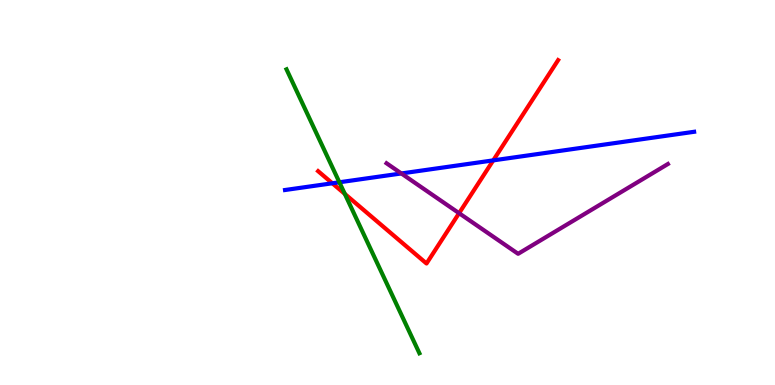[{'lines': ['blue', 'red'], 'intersections': [{'x': 4.29, 'y': 5.24}, {'x': 6.36, 'y': 5.83}]}, {'lines': ['green', 'red'], 'intersections': [{'x': 4.45, 'y': 4.96}]}, {'lines': ['purple', 'red'], 'intersections': [{'x': 5.92, 'y': 4.46}]}, {'lines': ['blue', 'green'], 'intersections': [{'x': 4.38, 'y': 5.27}]}, {'lines': ['blue', 'purple'], 'intersections': [{'x': 5.18, 'y': 5.49}]}, {'lines': ['green', 'purple'], 'intersections': []}]